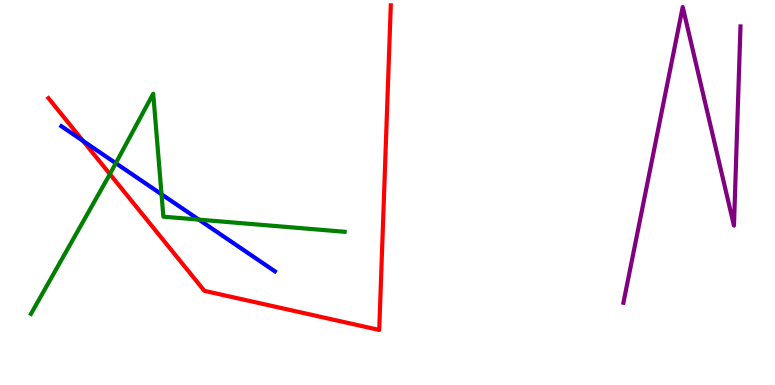[{'lines': ['blue', 'red'], 'intersections': [{'x': 1.07, 'y': 6.34}]}, {'lines': ['green', 'red'], 'intersections': [{'x': 1.42, 'y': 5.48}]}, {'lines': ['purple', 'red'], 'intersections': []}, {'lines': ['blue', 'green'], 'intersections': [{'x': 1.49, 'y': 5.76}, {'x': 2.08, 'y': 4.95}, {'x': 2.57, 'y': 4.3}]}, {'lines': ['blue', 'purple'], 'intersections': []}, {'lines': ['green', 'purple'], 'intersections': []}]